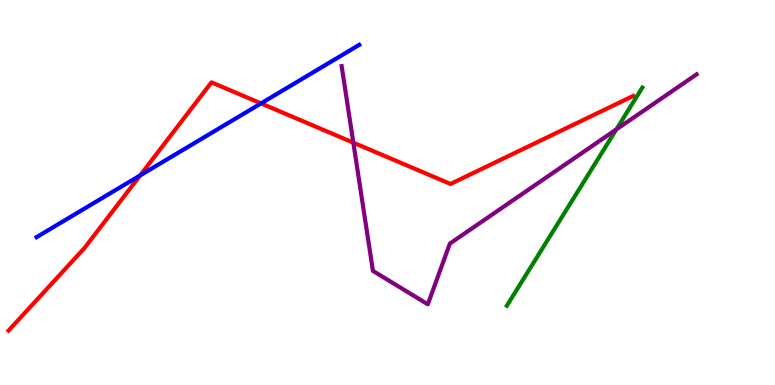[{'lines': ['blue', 'red'], 'intersections': [{'x': 1.81, 'y': 5.44}, {'x': 3.37, 'y': 7.31}]}, {'lines': ['green', 'red'], 'intersections': []}, {'lines': ['purple', 'red'], 'intersections': [{'x': 4.56, 'y': 6.29}]}, {'lines': ['blue', 'green'], 'intersections': []}, {'lines': ['blue', 'purple'], 'intersections': []}, {'lines': ['green', 'purple'], 'intersections': [{'x': 7.95, 'y': 6.64}]}]